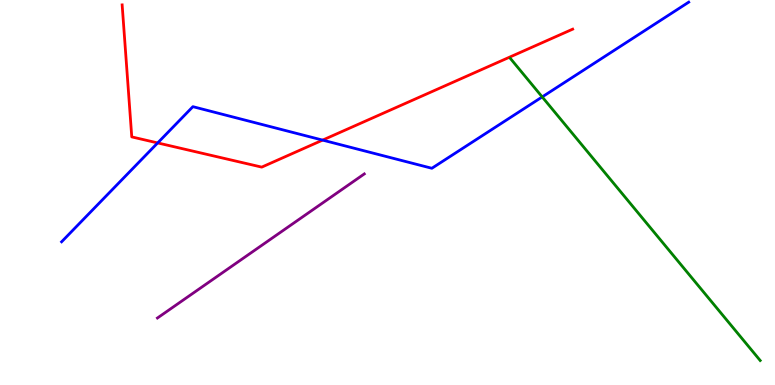[{'lines': ['blue', 'red'], 'intersections': [{'x': 2.03, 'y': 6.29}, {'x': 4.16, 'y': 6.36}]}, {'lines': ['green', 'red'], 'intersections': []}, {'lines': ['purple', 'red'], 'intersections': []}, {'lines': ['blue', 'green'], 'intersections': [{'x': 7.0, 'y': 7.48}]}, {'lines': ['blue', 'purple'], 'intersections': []}, {'lines': ['green', 'purple'], 'intersections': []}]